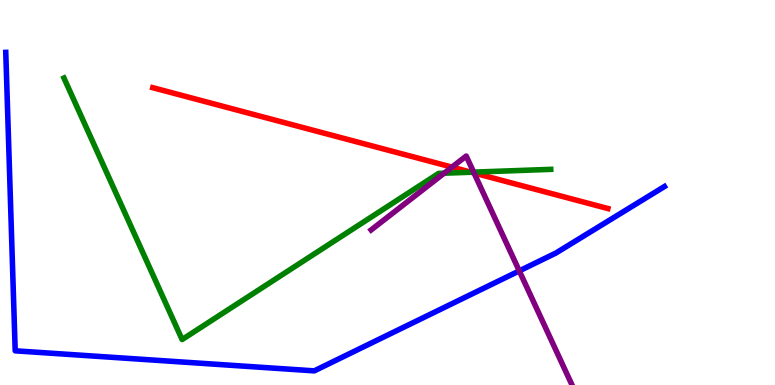[{'lines': ['blue', 'red'], 'intersections': []}, {'lines': ['green', 'red'], 'intersections': [{'x': 6.08, 'y': 5.53}]}, {'lines': ['purple', 'red'], 'intersections': [{'x': 5.83, 'y': 5.66}, {'x': 6.12, 'y': 5.51}]}, {'lines': ['blue', 'green'], 'intersections': []}, {'lines': ['blue', 'purple'], 'intersections': [{'x': 6.7, 'y': 2.96}]}, {'lines': ['green', 'purple'], 'intersections': [{'x': 5.73, 'y': 5.5}, {'x': 6.11, 'y': 5.53}]}]